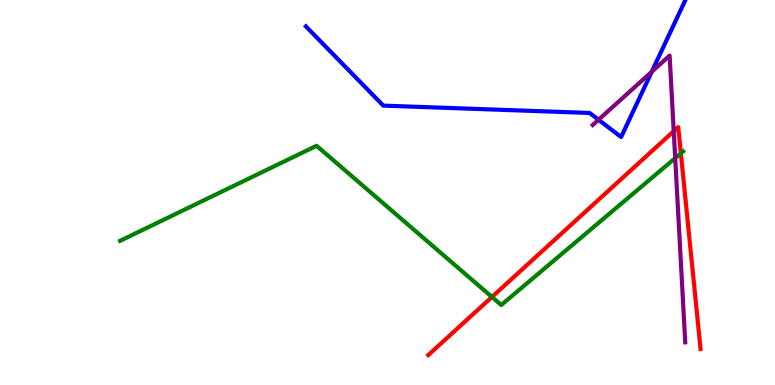[{'lines': ['blue', 'red'], 'intersections': []}, {'lines': ['green', 'red'], 'intersections': [{'x': 6.35, 'y': 2.29}, {'x': 8.79, 'y': 6.02}]}, {'lines': ['purple', 'red'], 'intersections': [{'x': 8.69, 'y': 6.59}]}, {'lines': ['blue', 'green'], 'intersections': []}, {'lines': ['blue', 'purple'], 'intersections': [{'x': 7.72, 'y': 6.89}, {'x': 8.41, 'y': 8.14}]}, {'lines': ['green', 'purple'], 'intersections': [{'x': 8.71, 'y': 5.89}]}]